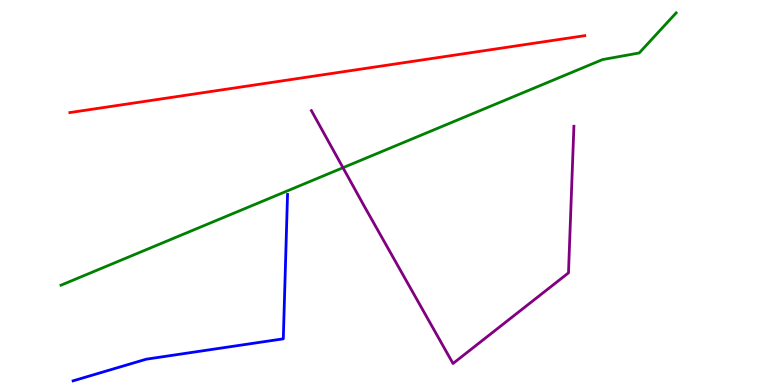[{'lines': ['blue', 'red'], 'intersections': []}, {'lines': ['green', 'red'], 'intersections': []}, {'lines': ['purple', 'red'], 'intersections': []}, {'lines': ['blue', 'green'], 'intersections': []}, {'lines': ['blue', 'purple'], 'intersections': []}, {'lines': ['green', 'purple'], 'intersections': [{'x': 4.43, 'y': 5.64}]}]